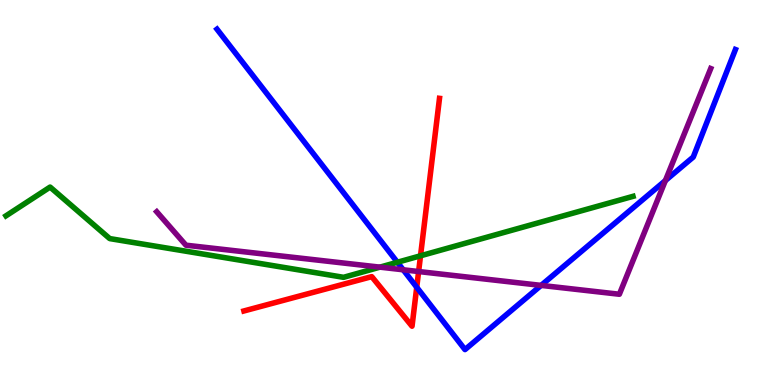[{'lines': ['blue', 'red'], 'intersections': [{'x': 5.38, 'y': 2.54}]}, {'lines': ['green', 'red'], 'intersections': [{'x': 5.43, 'y': 3.36}]}, {'lines': ['purple', 'red'], 'intersections': [{'x': 5.4, 'y': 2.95}]}, {'lines': ['blue', 'green'], 'intersections': [{'x': 5.13, 'y': 3.19}]}, {'lines': ['blue', 'purple'], 'intersections': [{'x': 5.2, 'y': 2.99}, {'x': 6.98, 'y': 2.59}, {'x': 8.59, 'y': 5.31}]}, {'lines': ['green', 'purple'], 'intersections': [{'x': 4.9, 'y': 3.06}]}]